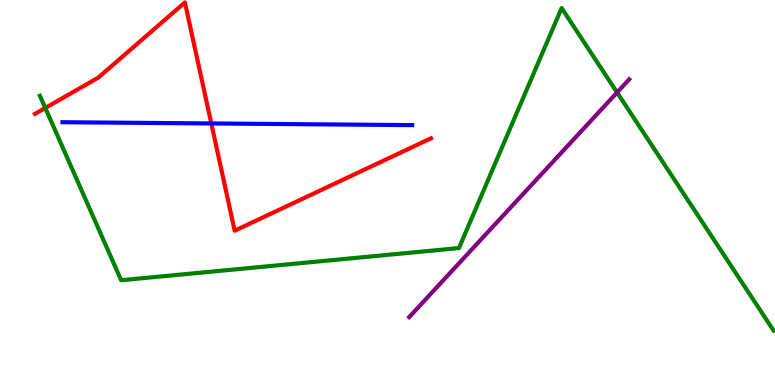[{'lines': ['blue', 'red'], 'intersections': [{'x': 2.73, 'y': 6.79}]}, {'lines': ['green', 'red'], 'intersections': [{'x': 0.585, 'y': 7.2}]}, {'lines': ['purple', 'red'], 'intersections': []}, {'lines': ['blue', 'green'], 'intersections': []}, {'lines': ['blue', 'purple'], 'intersections': []}, {'lines': ['green', 'purple'], 'intersections': [{'x': 7.96, 'y': 7.6}]}]